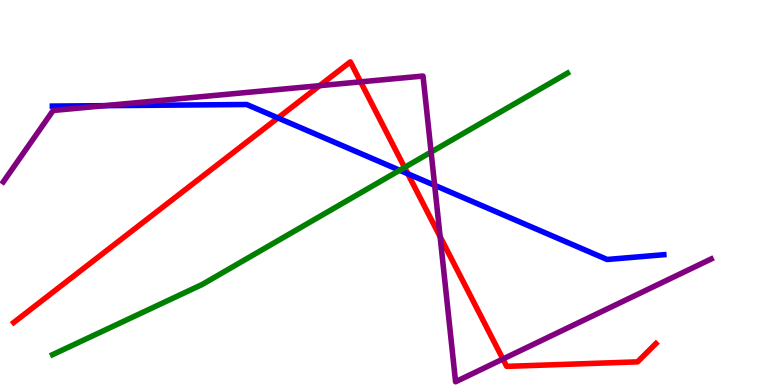[{'lines': ['blue', 'red'], 'intersections': [{'x': 3.59, 'y': 6.94}, {'x': 5.26, 'y': 5.49}]}, {'lines': ['green', 'red'], 'intersections': [{'x': 5.22, 'y': 5.65}]}, {'lines': ['purple', 'red'], 'intersections': [{'x': 4.12, 'y': 7.77}, {'x': 4.65, 'y': 7.87}, {'x': 5.68, 'y': 3.85}, {'x': 6.49, 'y': 0.675}]}, {'lines': ['blue', 'green'], 'intersections': [{'x': 5.16, 'y': 5.58}]}, {'lines': ['blue', 'purple'], 'intersections': [{'x': 1.35, 'y': 7.26}, {'x': 5.61, 'y': 5.19}]}, {'lines': ['green', 'purple'], 'intersections': [{'x': 5.56, 'y': 6.05}]}]